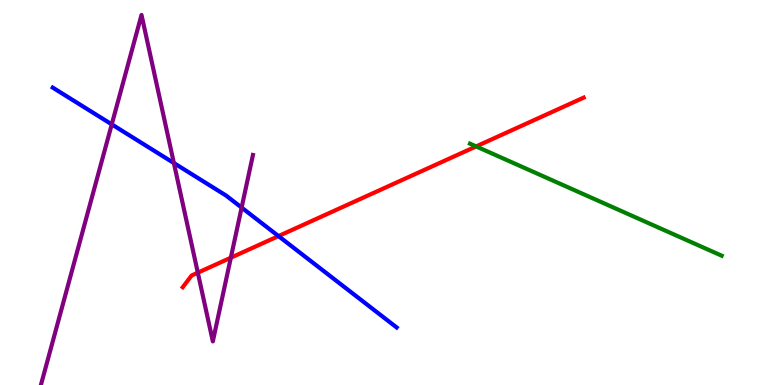[{'lines': ['blue', 'red'], 'intersections': [{'x': 3.59, 'y': 3.87}]}, {'lines': ['green', 'red'], 'intersections': [{'x': 6.14, 'y': 6.2}]}, {'lines': ['purple', 'red'], 'intersections': [{'x': 2.55, 'y': 2.92}, {'x': 2.98, 'y': 3.31}]}, {'lines': ['blue', 'green'], 'intersections': []}, {'lines': ['blue', 'purple'], 'intersections': [{'x': 1.44, 'y': 6.77}, {'x': 2.24, 'y': 5.77}, {'x': 3.12, 'y': 4.61}]}, {'lines': ['green', 'purple'], 'intersections': []}]